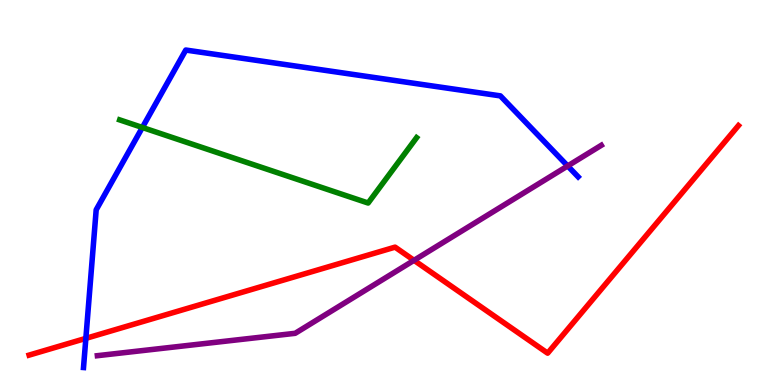[{'lines': ['blue', 'red'], 'intersections': [{'x': 1.11, 'y': 1.21}]}, {'lines': ['green', 'red'], 'intersections': []}, {'lines': ['purple', 'red'], 'intersections': [{'x': 5.34, 'y': 3.24}]}, {'lines': ['blue', 'green'], 'intersections': [{'x': 1.84, 'y': 6.69}]}, {'lines': ['blue', 'purple'], 'intersections': [{'x': 7.32, 'y': 5.69}]}, {'lines': ['green', 'purple'], 'intersections': []}]